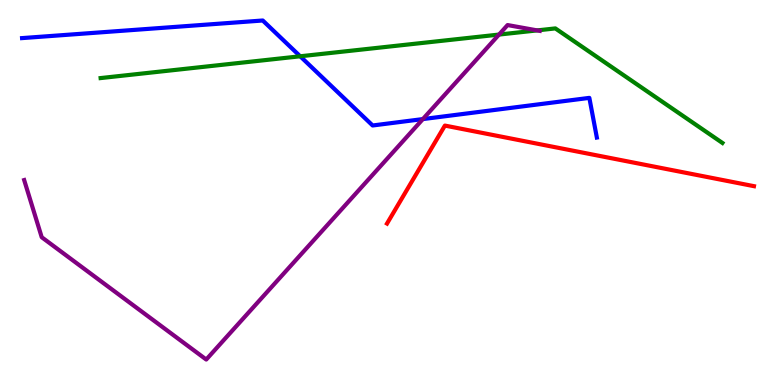[{'lines': ['blue', 'red'], 'intersections': []}, {'lines': ['green', 'red'], 'intersections': []}, {'lines': ['purple', 'red'], 'intersections': []}, {'lines': ['blue', 'green'], 'intersections': [{'x': 3.87, 'y': 8.54}]}, {'lines': ['blue', 'purple'], 'intersections': [{'x': 5.46, 'y': 6.91}]}, {'lines': ['green', 'purple'], 'intersections': [{'x': 6.44, 'y': 9.1}, {'x': 6.93, 'y': 9.21}]}]